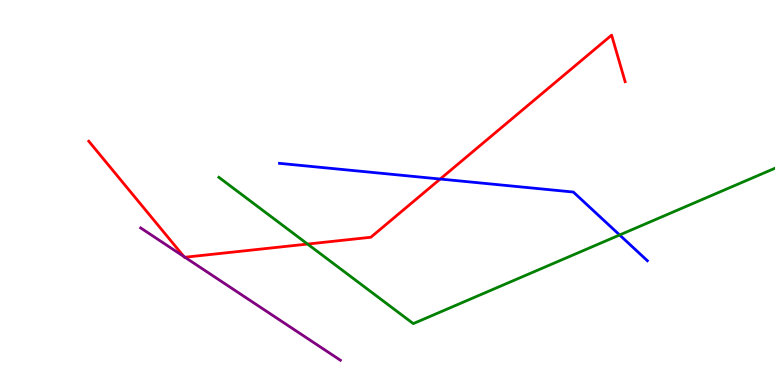[{'lines': ['blue', 'red'], 'intersections': [{'x': 5.68, 'y': 5.35}]}, {'lines': ['green', 'red'], 'intersections': [{'x': 3.97, 'y': 3.66}]}, {'lines': ['purple', 'red'], 'intersections': [{'x': 2.37, 'y': 3.34}, {'x': 2.39, 'y': 3.32}]}, {'lines': ['blue', 'green'], 'intersections': [{'x': 8.0, 'y': 3.9}]}, {'lines': ['blue', 'purple'], 'intersections': []}, {'lines': ['green', 'purple'], 'intersections': []}]